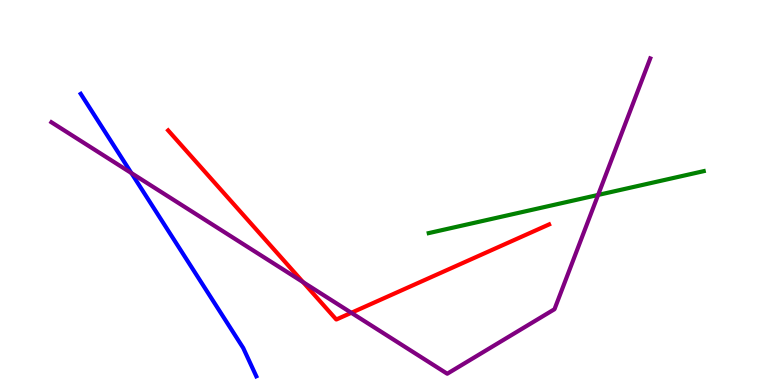[{'lines': ['blue', 'red'], 'intersections': []}, {'lines': ['green', 'red'], 'intersections': []}, {'lines': ['purple', 'red'], 'intersections': [{'x': 3.91, 'y': 2.67}, {'x': 4.53, 'y': 1.88}]}, {'lines': ['blue', 'green'], 'intersections': []}, {'lines': ['blue', 'purple'], 'intersections': [{'x': 1.7, 'y': 5.5}]}, {'lines': ['green', 'purple'], 'intersections': [{'x': 7.72, 'y': 4.94}]}]